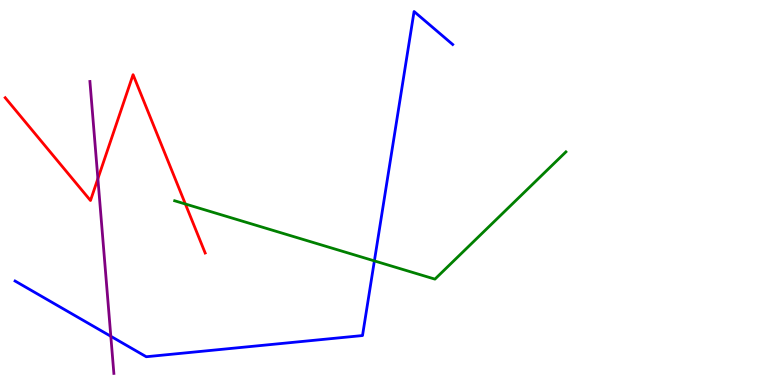[{'lines': ['blue', 'red'], 'intersections': []}, {'lines': ['green', 'red'], 'intersections': [{'x': 2.39, 'y': 4.7}]}, {'lines': ['purple', 'red'], 'intersections': [{'x': 1.26, 'y': 5.36}]}, {'lines': ['blue', 'green'], 'intersections': [{'x': 4.83, 'y': 3.22}]}, {'lines': ['blue', 'purple'], 'intersections': [{'x': 1.43, 'y': 1.27}]}, {'lines': ['green', 'purple'], 'intersections': []}]